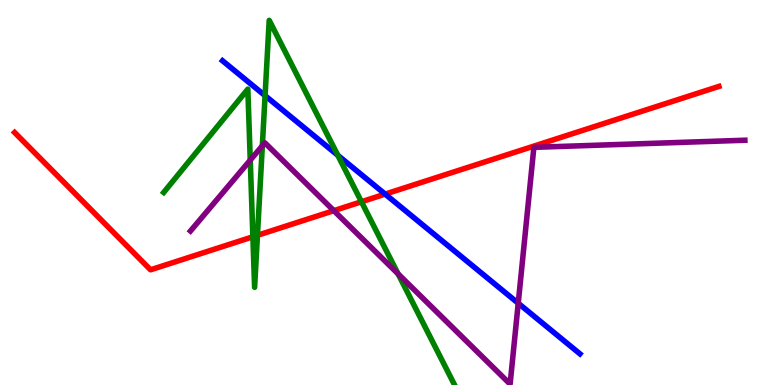[{'lines': ['blue', 'red'], 'intersections': [{'x': 4.97, 'y': 4.96}]}, {'lines': ['green', 'red'], 'intersections': [{'x': 3.26, 'y': 3.85}, {'x': 3.32, 'y': 3.89}, {'x': 4.66, 'y': 4.76}]}, {'lines': ['purple', 'red'], 'intersections': [{'x': 4.31, 'y': 4.53}]}, {'lines': ['blue', 'green'], 'intersections': [{'x': 3.42, 'y': 7.52}, {'x': 4.36, 'y': 5.97}]}, {'lines': ['blue', 'purple'], 'intersections': [{'x': 6.69, 'y': 2.12}]}, {'lines': ['green', 'purple'], 'intersections': [{'x': 3.23, 'y': 5.84}, {'x': 3.39, 'y': 6.21}, {'x': 5.14, 'y': 2.88}]}]